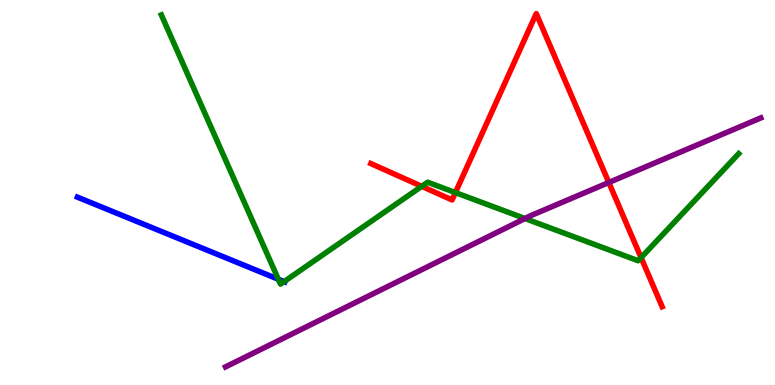[{'lines': ['blue', 'red'], 'intersections': []}, {'lines': ['green', 'red'], 'intersections': [{'x': 5.44, 'y': 5.16}, {'x': 5.88, 'y': 5.0}, {'x': 8.27, 'y': 3.31}]}, {'lines': ['purple', 'red'], 'intersections': [{'x': 7.86, 'y': 5.26}]}, {'lines': ['blue', 'green'], 'intersections': [{'x': 3.59, 'y': 2.75}, {'x': 3.67, 'y': 2.69}]}, {'lines': ['blue', 'purple'], 'intersections': []}, {'lines': ['green', 'purple'], 'intersections': [{'x': 6.77, 'y': 4.32}]}]